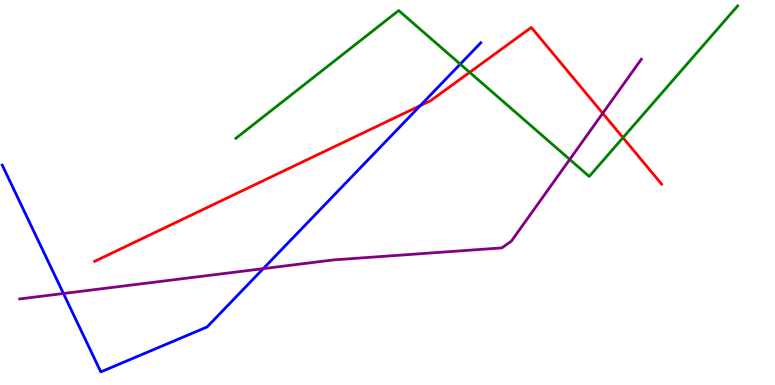[{'lines': ['blue', 'red'], 'intersections': [{'x': 5.42, 'y': 7.26}]}, {'lines': ['green', 'red'], 'intersections': [{'x': 6.06, 'y': 8.12}, {'x': 8.04, 'y': 6.42}]}, {'lines': ['purple', 'red'], 'intersections': [{'x': 7.78, 'y': 7.06}]}, {'lines': ['blue', 'green'], 'intersections': [{'x': 5.94, 'y': 8.33}]}, {'lines': ['blue', 'purple'], 'intersections': [{'x': 0.819, 'y': 2.38}, {'x': 3.4, 'y': 3.02}]}, {'lines': ['green', 'purple'], 'intersections': [{'x': 7.35, 'y': 5.86}]}]